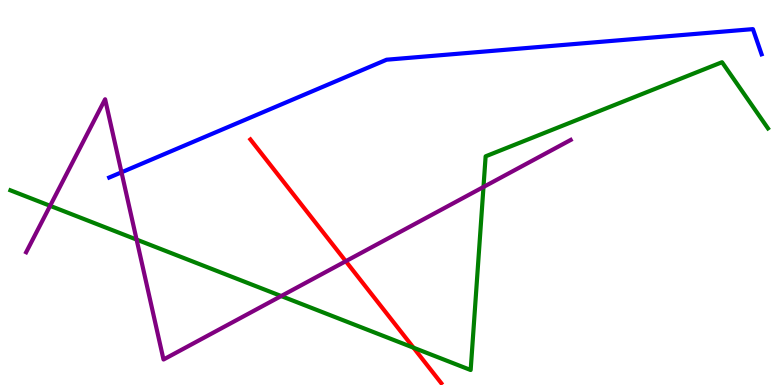[{'lines': ['blue', 'red'], 'intersections': []}, {'lines': ['green', 'red'], 'intersections': [{'x': 5.34, 'y': 0.969}]}, {'lines': ['purple', 'red'], 'intersections': [{'x': 4.46, 'y': 3.21}]}, {'lines': ['blue', 'green'], 'intersections': []}, {'lines': ['blue', 'purple'], 'intersections': [{'x': 1.57, 'y': 5.52}]}, {'lines': ['green', 'purple'], 'intersections': [{'x': 0.647, 'y': 4.65}, {'x': 1.76, 'y': 3.78}, {'x': 3.63, 'y': 2.31}, {'x': 6.24, 'y': 5.14}]}]